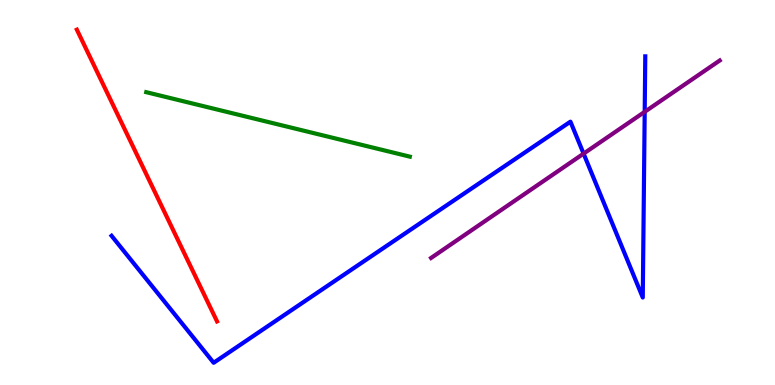[{'lines': ['blue', 'red'], 'intersections': []}, {'lines': ['green', 'red'], 'intersections': []}, {'lines': ['purple', 'red'], 'intersections': []}, {'lines': ['blue', 'green'], 'intersections': []}, {'lines': ['blue', 'purple'], 'intersections': [{'x': 7.53, 'y': 6.01}, {'x': 8.32, 'y': 7.1}]}, {'lines': ['green', 'purple'], 'intersections': []}]